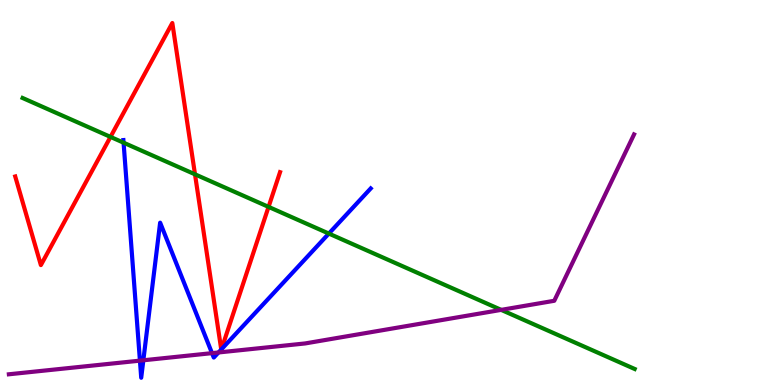[{'lines': ['blue', 'red'], 'intersections': [{'x': 2.85, 'y': 0.921}, {'x': 2.86, 'y': 0.927}]}, {'lines': ['green', 'red'], 'intersections': [{'x': 1.43, 'y': 6.44}, {'x': 2.52, 'y': 5.47}, {'x': 3.47, 'y': 4.63}]}, {'lines': ['purple', 'red'], 'intersections': []}, {'lines': ['blue', 'green'], 'intersections': [{'x': 1.59, 'y': 6.29}, {'x': 4.24, 'y': 3.93}]}, {'lines': ['blue', 'purple'], 'intersections': [{'x': 1.81, 'y': 0.633}, {'x': 1.85, 'y': 0.642}, {'x': 2.74, 'y': 0.828}, {'x': 2.82, 'y': 0.845}]}, {'lines': ['green', 'purple'], 'intersections': [{'x': 6.47, 'y': 1.95}]}]